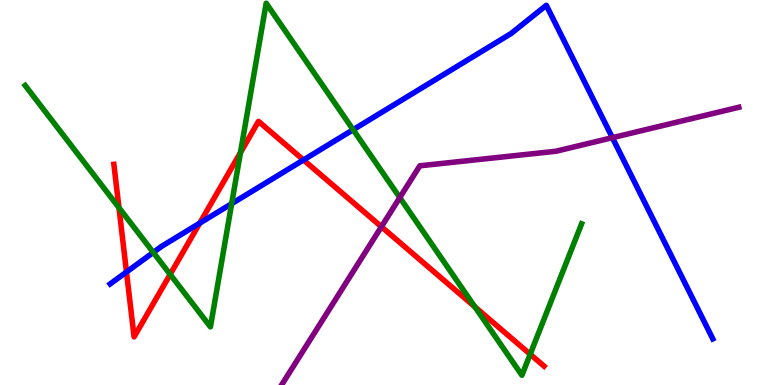[{'lines': ['blue', 'red'], 'intersections': [{'x': 1.63, 'y': 2.94}, {'x': 2.58, 'y': 4.2}, {'x': 3.92, 'y': 5.85}]}, {'lines': ['green', 'red'], 'intersections': [{'x': 1.53, 'y': 4.61}, {'x': 2.2, 'y': 2.87}, {'x': 3.1, 'y': 6.04}, {'x': 6.13, 'y': 2.03}, {'x': 6.84, 'y': 0.799}]}, {'lines': ['purple', 'red'], 'intersections': [{'x': 4.92, 'y': 4.11}]}, {'lines': ['blue', 'green'], 'intersections': [{'x': 1.98, 'y': 3.44}, {'x': 2.99, 'y': 4.71}, {'x': 4.56, 'y': 6.63}]}, {'lines': ['blue', 'purple'], 'intersections': [{'x': 7.9, 'y': 6.42}]}, {'lines': ['green', 'purple'], 'intersections': [{'x': 5.16, 'y': 4.87}]}]